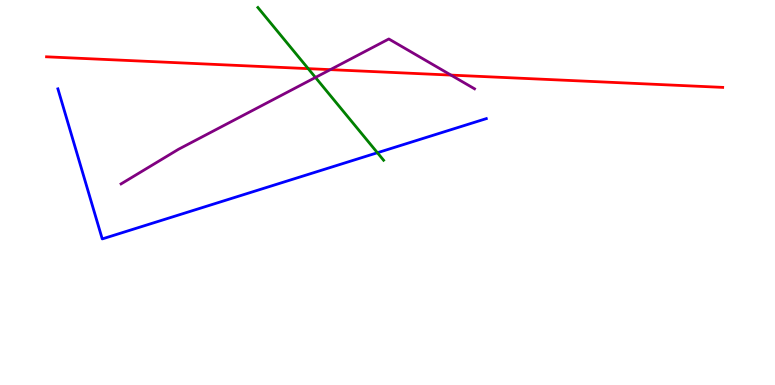[{'lines': ['blue', 'red'], 'intersections': []}, {'lines': ['green', 'red'], 'intersections': [{'x': 3.98, 'y': 8.22}]}, {'lines': ['purple', 'red'], 'intersections': [{'x': 4.26, 'y': 8.19}, {'x': 5.82, 'y': 8.05}]}, {'lines': ['blue', 'green'], 'intersections': [{'x': 4.87, 'y': 6.03}]}, {'lines': ['blue', 'purple'], 'intersections': []}, {'lines': ['green', 'purple'], 'intersections': [{'x': 4.07, 'y': 7.99}]}]